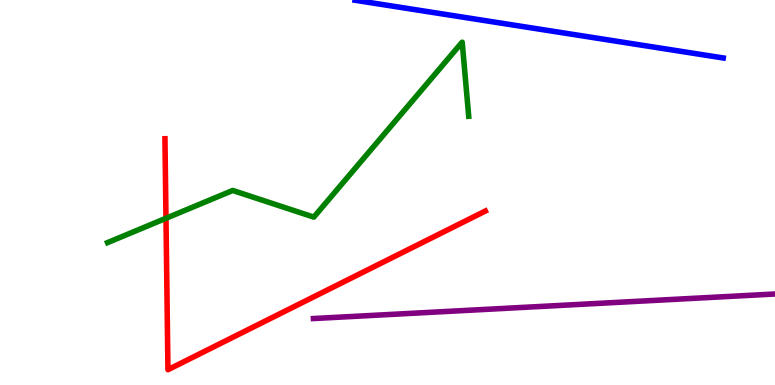[{'lines': ['blue', 'red'], 'intersections': []}, {'lines': ['green', 'red'], 'intersections': [{'x': 2.14, 'y': 4.33}]}, {'lines': ['purple', 'red'], 'intersections': []}, {'lines': ['blue', 'green'], 'intersections': []}, {'lines': ['blue', 'purple'], 'intersections': []}, {'lines': ['green', 'purple'], 'intersections': []}]